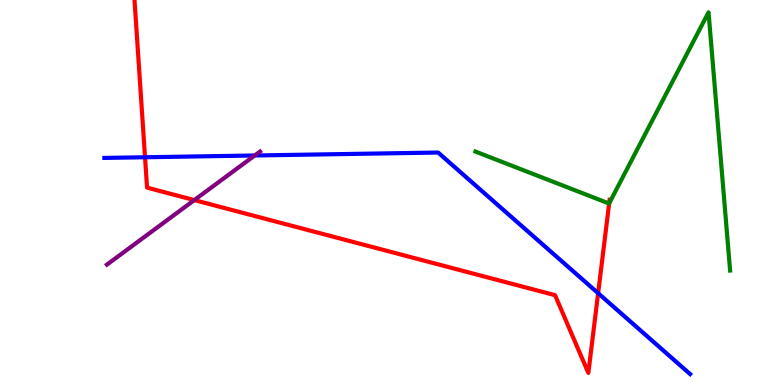[{'lines': ['blue', 'red'], 'intersections': [{'x': 1.87, 'y': 5.92}, {'x': 7.72, 'y': 2.38}]}, {'lines': ['green', 'red'], 'intersections': [{'x': 7.86, 'y': 4.72}]}, {'lines': ['purple', 'red'], 'intersections': [{'x': 2.51, 'y': 4.8}]}, {'lines': ['blue', 'green'], 'intersections': []}, {'lines': ['blue', 'purple'], 'intersections': [{'x': 3.29, 'y': 5.96}]}, {'lines': ['green', 'purple'], 'intersections': []}]